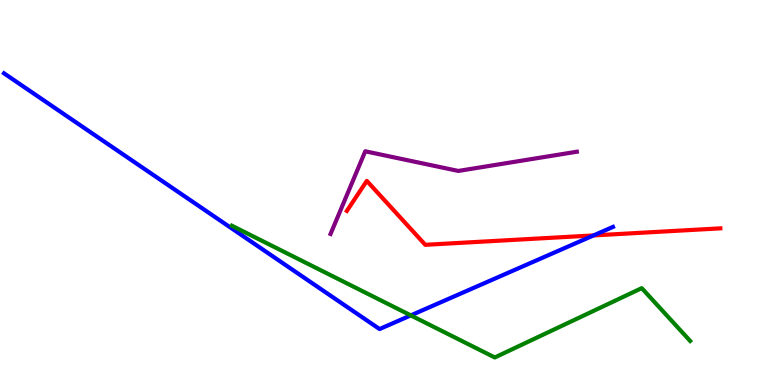[{'lines': ['blue', 'red'], 'intersections': [{'x': 7.66, 'y': 3.89}]}, {'lines': ['green', 'red'], 'intersections': []}, {'lines': ['purple', 'red'], 'intersections': []}, {'lines': ['blue', 'green'], 'intersections': [{'x': 5.3, 'y': 1.81}]}, {'lines': ['blue', 'purple'], 'intersections': []}, {'lines': ['green', 'purple'], 'intersections': []}]